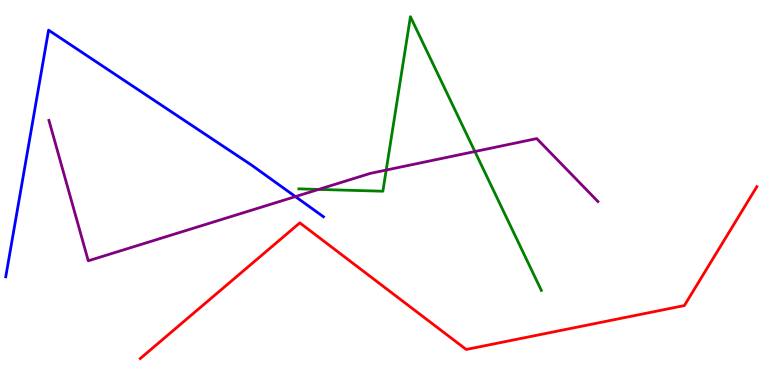[{'lines': ['blue', 'red'], 'intersections': []}, {'lines': ['green', 'red'], 'intersections': []}, {'lines': ['purple', 'red'], 'intersections': []}, {'lines': ['blue', 'green'], 'intersections': []}, {'lines': ['blue', 'purple'], 'intersections': [{'x': 3.81, 'y': 4.89}]}, {'lines': ['green', 'purple'], 'intersections': [{'x': 4.11, 'y': 5.08}, {'x': 4.98, 'y': 5.58}, {'x': 6.13, 'y': 6.06}]}]